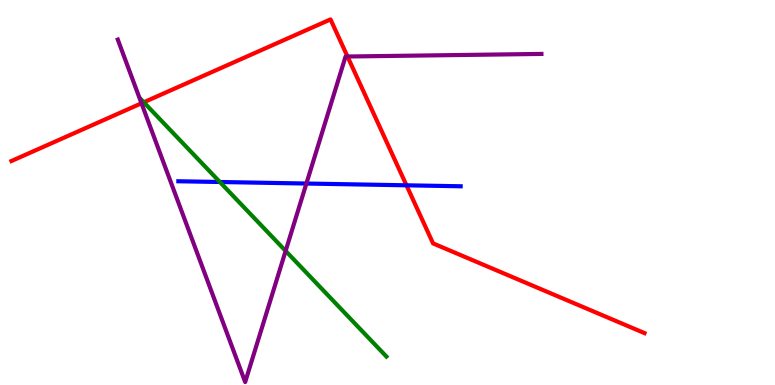[{'lines': ['blue', 'red'], 'intersections': [{'x': 5.24, 'y': 5.19}]}, {'lines': ['green', 'red'], 'intersections': [{'x': 1.86, 'y': 7.34}]}, {'lines': ['purple', 'red'], 'intersections': [{'x': 1.83, 'y': 7.32}, {'x': 4.48, 'y': 8.53}]}, {'lines': ['blue', 'green'], 'intersections': [{'x': 2.84, 'y': 5.27}]}, {'lines': ['blue', 'purple'], 'intersections': [{'x': 3.95, 'y': 5.23}]}, {'lines': ['green', 'purple'], 'intersections': [{'x': 3.69, 'y': 3.48}]}]